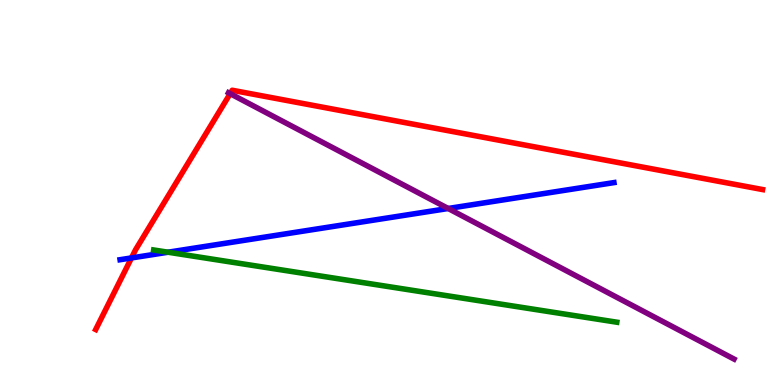[{'lines': ['blue', 'red'], 'intersections': [{'x': 1.7, 'y': 3.3}]}, {'lines': ['green', 'red'], 'intersections': []}, {'lines': ['purple', 'red'], 'intersections': [{'x': 2.97, 'y': 7.57}]}, {'lines': ['blue', 'green'], 'intersections': [{'x': 2.17, 'y': 3.45}]}, {'lines': ['blue', 'purple'], 'intersections': [{'x': 5.78, 'y': 4.58}]}, {'lines': ['green', 'purple'], 'intersections': []}]